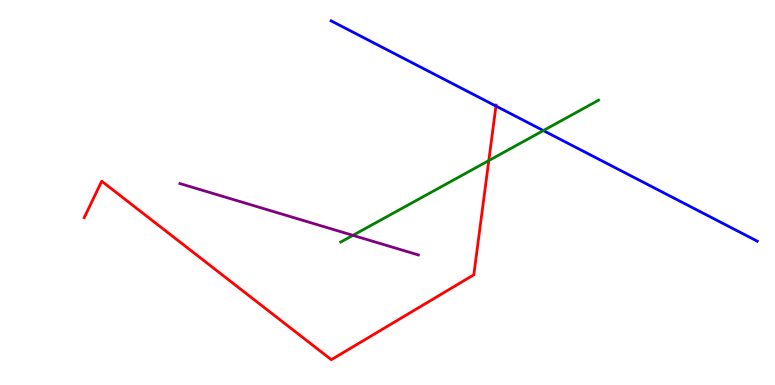[{'lines': ['blue', 'red'], 'intersections': [{'x': 6.4, 'y': 7.24}]}, {'lines': ['green', 'red'], 'intersections': [{'x': 6.31, 'y': 5.83}]}, {'lines': ['purple', 'red'], 'intersections': []}, {'lines': ['blue', 'green'], 'intersections': [{'x': 7.01, 'y': 6.61}]}, {'lines': ['blue', 'purple'], 'intersections': []}, {'lines': ['green', 'purple'], 'intersections': [{'x': 4.55, 'y': 3.89}]}]